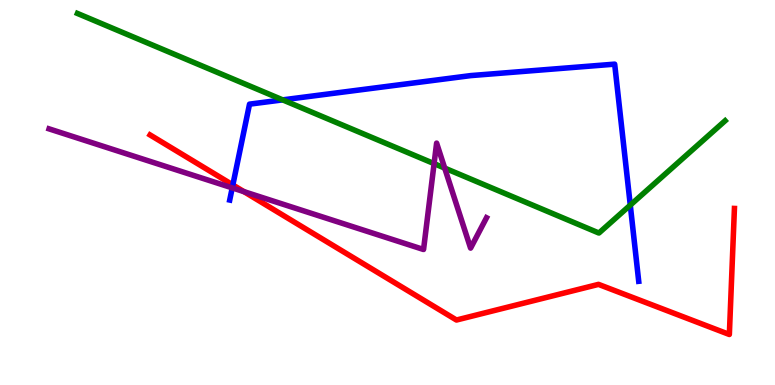[{'lines': ['blue', 'red'], 'intersections': [{'x': 3.0, 'y': 5.2}]}, {'lines': ['green', 'red'], 'intersections': []}, {'lines': ['purple', 'red'], 'intersections': [{'x': 3.15, 'y': 5.02}]}, {'lines': ['blue', 'green'], 'intersections': [{'x': 3.65, 'y': 7.41}, {'x': 8.13, 'y': 4.67}]}, {'lines': ['blue', 'purple'], 'intersections': [{'x': 3.0, 'y': 5.12}]}, {'lines': ['green', 'purple'], 'intersections': [{'x': 5.6, 'y': 5.75}, {'x': 5.74, 'y': 5.63}]}]